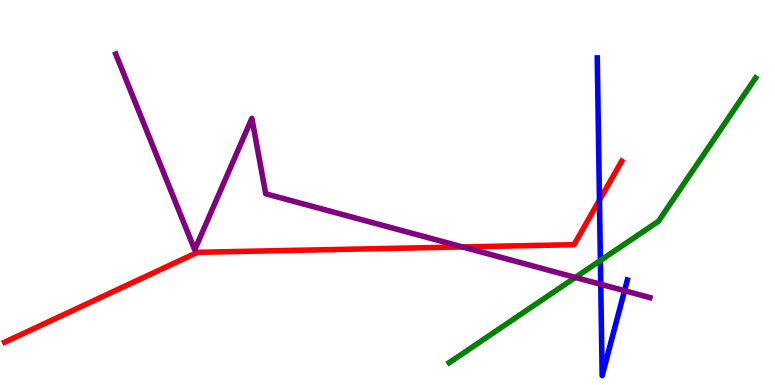[{'lines': ['blue', 'red'], 'intersections': [{'x': 7.73, 'y': 4.8}]}, {'lines': ['green', 'red'], 'intersections': []}, {'lines': ['purple', 'red'], 'intersections': [{'x': 5.97, 'y': 3.59}]}, {'lines': ['blue', 'green'], 'intersections': [{'x': 7.75, 'y': 3.23}]}, {'lines': ['blue', 'purple'], 'intersections': [{'x': 7.75, 'y': 2.62}, {'x': 8.06, 'y': 2.45}]}, {'lines': ['green', 'purple'], 'intersections': [{'x': 7.42, 'y': 2.79}]}]